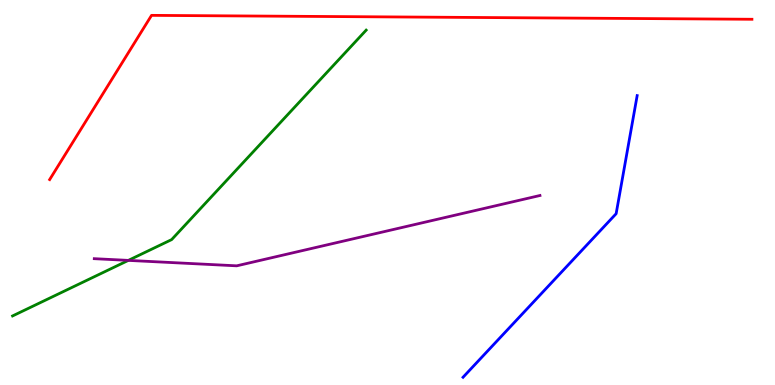[{'lines': ['blue', 'red'], 'intersections': []}, {'lines': ['green', 'red'], 'intersections': []}, {'lines': ['purple', 'red'], 'intersections': []}, {'lines': ['blue', 'green'], 'intersections': []}, {'lines': ['blue', 'purple'], 'intersections': []}, {'lines': ['green', 'purple'], 'intersections': [{'x': 1.66, 'y': 3.24}]}]